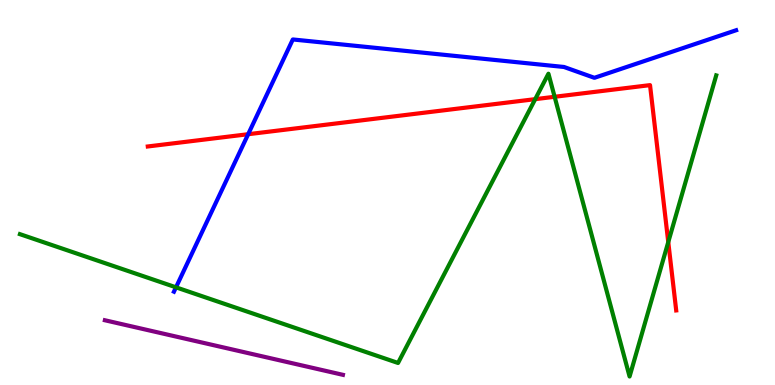[{'lines': ['blue', 'red'], 'intersections': [{'x': 3.2, 'y': 6.51}]}, {'lines': ['green', 'red'], 'intersections': [{'x': 6.91, 'y': 7.42}, {'x': 7.16, 'y': 7.49}, {'x': 8.62, 'y': 3.71}]}, {'lines': ['purple', 'red'], 'intersections': []}, {'lines': ['blue', 'green'], 'intersections': [{'x': 2.27, 'y': 2.54}]}, {'lines': ['blue', 'purple'], 'intersections': []}, {'lines': ['green', 'purple'], 'intersections': []}]